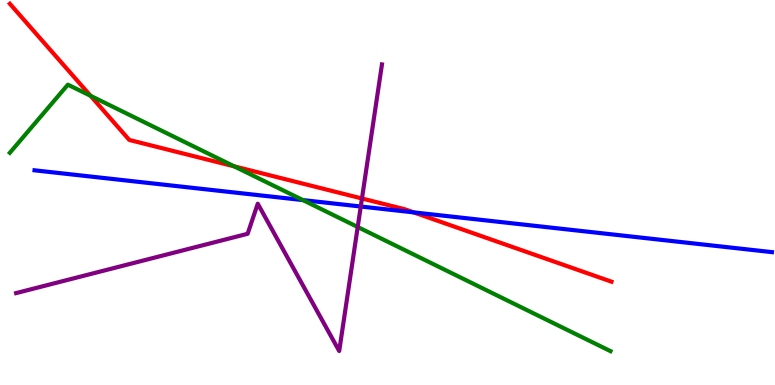[{'lines': ['blue', 'red'], 'intersections': [{'x': 5.34, 'y': 4.48}]}, {'lines': ['green', 'red'], 'intersections': [{'x': 1.17, 'y': 7.51}, {'x': 3.02, 'y': 5.68}]}, {'lines': ['purple', 'red'], 'intersections': [{'x': 4.67, 'y': 4.84}]}, {'lines': ['blue', 'green'], 'intersections': [{'x': 3.91, 'y': 4.8}]}, {'lines': ['blue', 'purple'], 'intersections': [{'x': 4.66, 'y': 4.64}]}, {'lines': ['green', 'purple'], 'intersections': [{'x': 4.62, 'y': 4.1}]}]